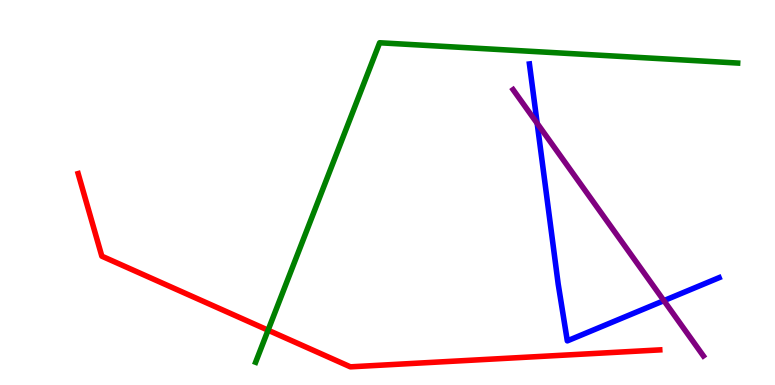[{'lines': ['blue', 'red'], 'intersections': []}, {'lines': ['green', 'red'], 'intersections': [{'x': 3.46, 'y': 1.42}]}, {'lines': ['purple', 'red'], 'intersections': []}, {'lines': ['blue', 'green'], 'intersections': []}, {'lines': ['blue', 'purple'], 'intersections': [{'x': 6.93, 'y': 6.8}, {'x': 8.57, 'y': 2.19}]}, {'lines': ['green', 'purple'], 'intersections': []}]